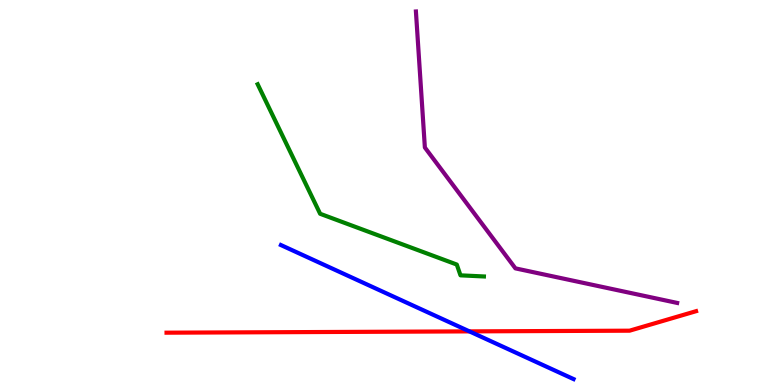[{'lines': ['blue', 'red'], 'intersections': [{'x': 6.06, 'y': 1.39}]}, {'lines': ['green', 'red'], 'intersections': []}, {'lines': ['purple', 'red'], 'intersections': []}, {'lines': ['blue', 'green'], 'intersections': []}, {'lines': ['blue', 'purple'], 'intersections': []}, {'lines': ['green', 'purple'], 'intersections': []}]